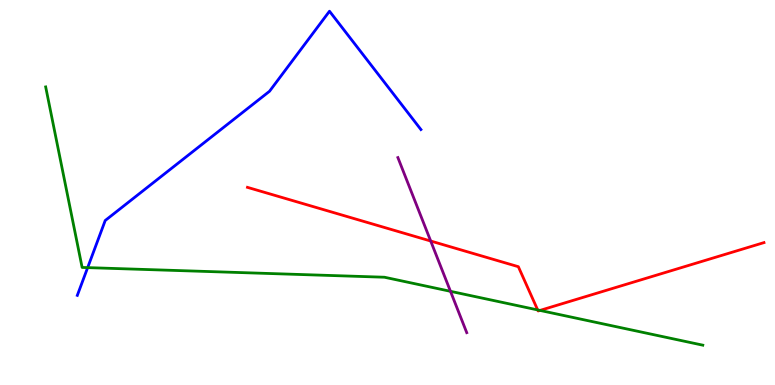[{'lines': ['blue', 'red'], 'intersections': []}, {'lines': ['green', 'red'], 'intersections': [{'x': 6.94, 'y': 1.95}, {'x': 6.97, 'y': 1.94}]}, {'lines': ['purple', 'red'], 'intersections': [{'x': 5.56, 'y': 3.74}]}, {'lines': ['blue', 'green'], 'intersections': [{'x': 1.13, 'y': 3.05}]}, {'lines': ['blue', 'purple'], 'intersections': []}, {'lines': ['green', 'purple'], 'intersections': [{'x': 5.81, 'y': 2.43}]}]